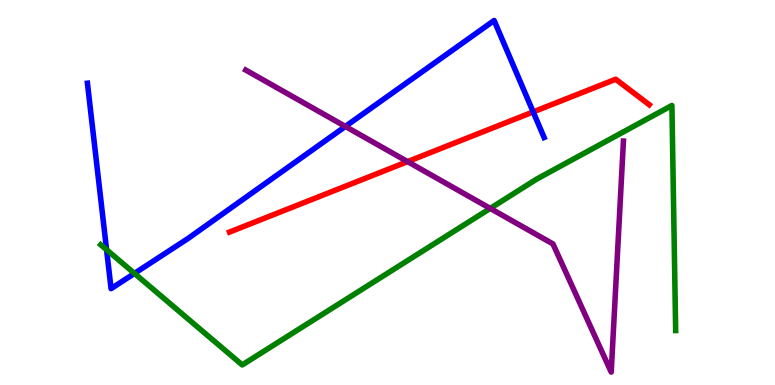[{'lines': ['blue', 'red'], 'intersections': [{'x': 6.88, 'y': 7.09}]}, {'lines': ['green', 'red'], 'intersections': []}, {'lines': ['purple', 'red'], 'intersections': [{'x': 5.26, 'y': 5.8}]}, {'lines': ['blue', 'green'], 'intersections': [{'x': 1.38, 'y': 3.51}, {'x': 1.73, 'y': 2.9}]}, {'lines': ['blue', 'purple'], 'intersections': [{'x': 4.46, 'y': 6.72}]}, {'lines': ['green', 'purple'], 'intersections': [{'x': 6.33, 'y': 4.59}]}]